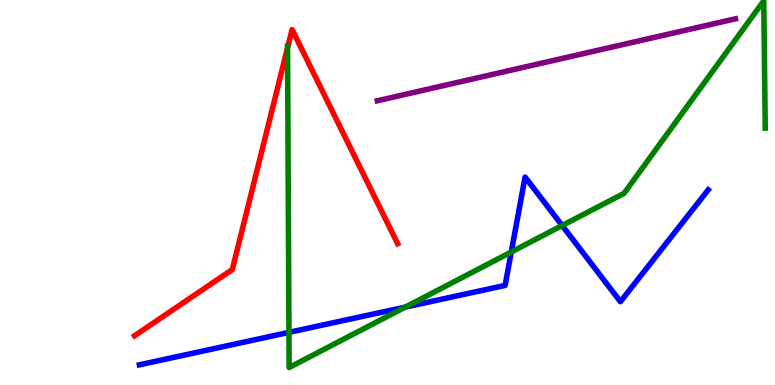[{'lines': ['blue', 'red'], 'intersections': []}, {'lines': ['green', 'red'], 'intersections': [{'x': 3.71, 'y': 8.76}]}, {'lines': ['purple', 'red'], 'intersections': []}, {'lines': ['blue', 'green'], 'intersections': [{'x': 3.73, 'y': 1.37}, {'x': 5.23, 'y': 2.02}, {'x': 6.6, 'y': 3.45}, {'x': 7.25, 'y': 4.14}]}, {'lines': ['blue', 'purple'], 'intersections': []}, {'lines': ['green', 'purple'], 'intersections': []}]